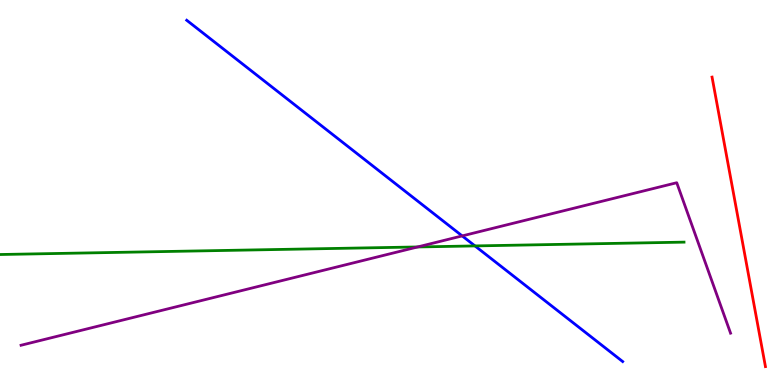[{'lines': ['blue', 'red'], 'intersections': []}, {'lines': ['green', 'red'], 'intersections': []}, {'lines': ['purple', 'red'], 'intersections': []}, {'lines': ['blue', 'green'], 'intersections': [{'x': 6.13, 'y': 3.61}]}, {'lines': ['blue', 'purple'], 'intersections': [{'x': 5.96, 'y': 3.87}]}, {'lines': ['green', 'purple'], 'intersections': [{'x': 5.39, 'y': 3.59}]}]